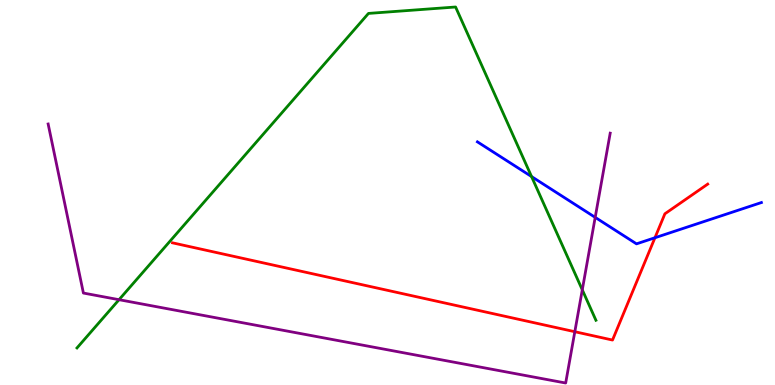[{'lines': ['blue', 'red'], 'intersections': [{'x': 8.45, 'y': 3.82}]}, {'lines': ['green', 'red'], 'intersections': []}, {'lines': ['purple', 'red'], 'intersections': [{'x': 7.42, 'y': 1.38}]}, {'lines': ['blue', 'green'], 'intersections': [{'x': 6.86, 'y': 5.41}]}, {'lines': ['blue', 'purple'], 'intersections': [{'x': 7.68, 'y': 4.35}]}, {'lines': ['green', 'purple'], 'intersections': [{'x': 1.54, 'y': 2.22}, {'x': 7.51, 'y': 2.47}]}]